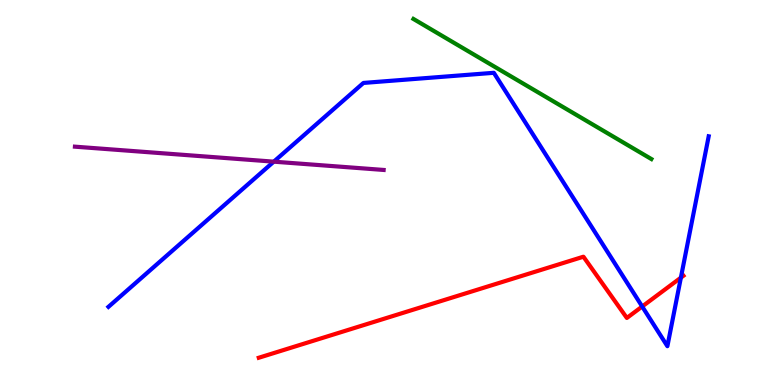[{'lines': ['blue', 'red'], 'intersections': [{'x': 8.29, 'y': 2.04}, {'x': 8.79, 'y': 2.79}]}, {'lines': ['green', 'red'], 'intersections': []}, {'lines': ['purple', 'red'], 'intersections': []}, {'lines': ['blue', 'green'], 'intersections': []}, {'lines': ['blue', 'purple'], 'intersections': [{'x': 3.53, 'y': 5.8}]}, {'lines': ['green', 'purple'], 'intersections': []}]